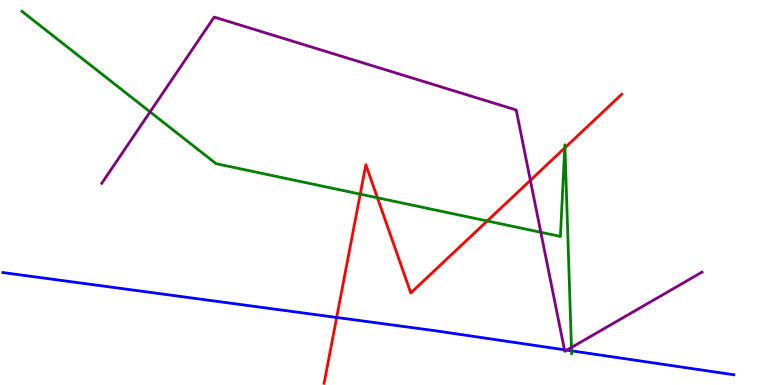[{'lines': ['blue', 'red'], 'intersections': [{'x': 4.34, 'y': 1.75}]}, {'lines': ['green', 'red'], 'intersections': [{'x': 4.65, 'y': 4.96}, {'x': 4.87, 'y': 4.86}, {'x': 6.29, 'y': 4.26}, {'x': 7.29, 'y': 6.16}, {'x': 7.29, 'y': 6.16}]}, {'lines': ['purple', 'red'], 'intersections': [{'x': 6.84, 'y': 5.32}]}, {'lines': ['blue', 'green'], 'intersections': [{'x': 7.37, 'y': 0.887}]}, {'lines': ['blue', 'purple'], 'intersections': [{'x': 7.28, 'y': 0.915}, {'x': 7.31, 'y': 0.906}]}, {'lines': ['green', 'purple'], 'intersections': [{'x': 1.94, 'y': 7.09}, {'x': 6.98, 'y': 3.97}, {'x': 7.37, 'y': 0.975}]}]